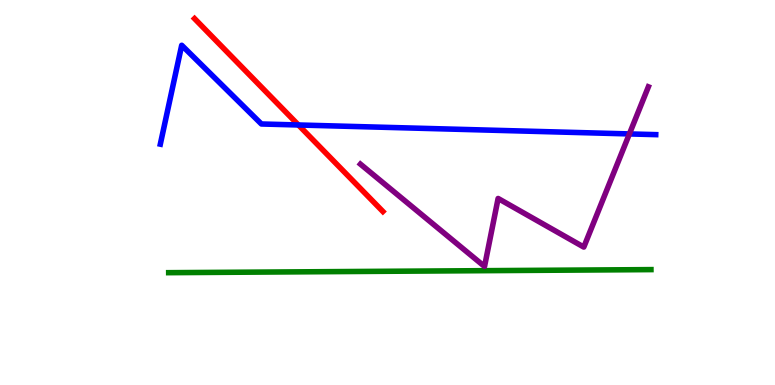[{'lines': ['blue', 'red'], 'intersections': [{'x': 3.85, 'y': 6.75}]}, {'lines': ['green', 'red'], 'intersections': []}, {'lines': ['purple', 'red'], 'intersections': []}, {'lines': ['blue', 'green'], 'intersections': []}, {'lines': ['blue', 'purple'], 'intersections': [{'x': 8.12, 'y': 6.52}]}, {'lines': ['green', 'purple'], 'intersections': []}]